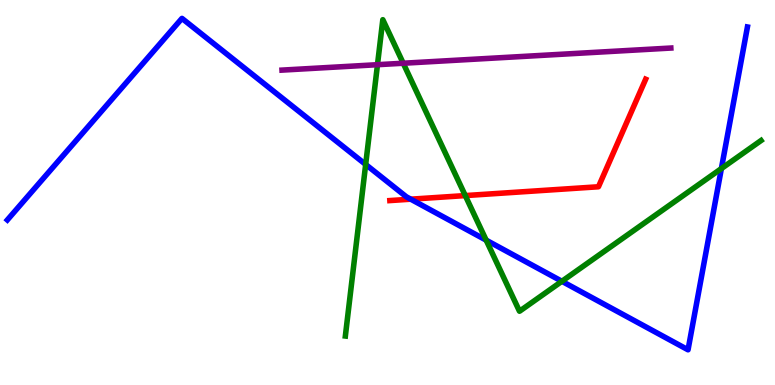[{'lines': ['blue', 'red'], 'intersections': [{'x': 5.3, 'y': 4.83}]}, {'lines': ['green', 'red'], 'intersections': [{'x': 6.0, 'y': 4.92}]}, {'lines': ['purple', 'red'], 'intersections': []}, {'lines': ['blue', 'green'], 'intersections': [{'x': 4.72, 'y': 5.73}, {'x': 6.27, 'y': 3.76}, {'x': 7.25, 'y': 2.69}, {'x': 9.31, 'y': 5.62}]}, {'lines': ['blue', 'purple'], 'intersections': []}, {'lines': ['green', 'purple'], 'intersections': [{'x': 4.87, 'y': 8.32}, {'x': 5.2, 'y': 8.36}]}]